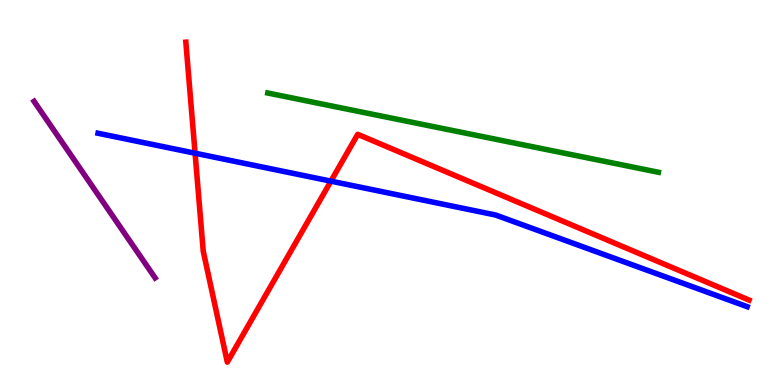[{'lines': ['blue', 'red'], 'intersections': [{'x': 2.52, 'y': 6.02}, {'x': 4.27, 'y': 5.29}]}, {'lines': ['green', 'red'], 'intersections': []}, {'lines': ['purple', 'red'], 'intersections': []}, {'lines': ['blue', 'green'], 'intersections': []}, {'lines': ['blue', 'purple'], 'intersections': []}, {'lines': ['green', 'purple'], 'intersections': []}]